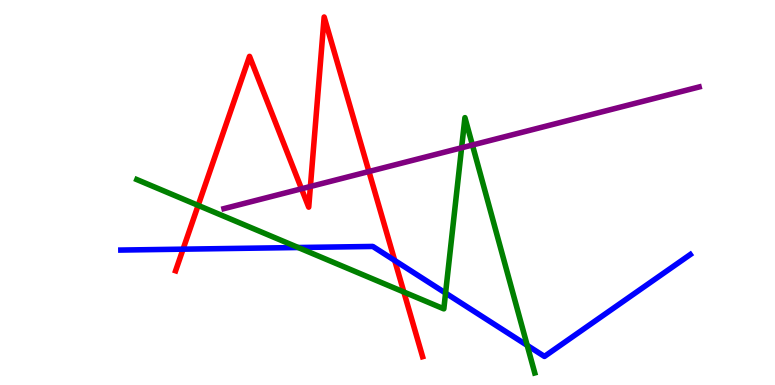[{'lines': ['blue', 'red'], 'intersections': [{'x': 2.36, 'y': 3.53}, {'x': 5.09, 'y': 3.23}]}, {'lines': ['green', 'red'], 'intersections': [{'x': 2.56, 'y': 4.67}, {'x': 5.21, 'y': 2.42}]}, {'lines': ['purple', 'red'], 'intersections': [{'x': 3.89, 'y': 5.1}, {'x': 4.01, 'y': 5.16}, {'x': 4.76, 'y': 5.55}]}, {'lines': ['blue', 'green'], 'intersections': [{'x': 3.85, 'y': 3.57}, {'x': 5.75, 'y': 2.39}, {'x': 6.8, 'y': 1.03}]}, {'lines': ['blue', 'purple'], 'intersections': []}, {'lines': ['green', 'purple'], 'intersections': [{'x': 5.96, 'y': 6.16}, {'x': 6.1, 'y': 6.23}]}]